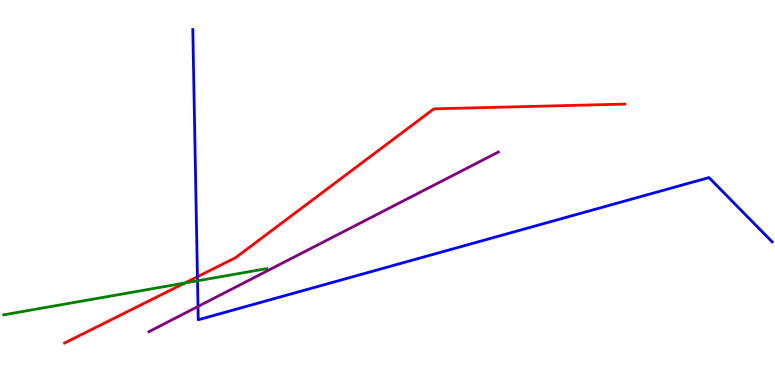[{'lines': ['blue', 'red'], 'intersections': [{'x': 2.55, 'y': 2.81}]}, {'lines': ['green', 'red'], 'intersections': [{'x': 2.39, 'y': 2.65}]}, {'lines': ['purple', 'red'], 'intersections': []}, {'lines': ['blue', 'green'], 'intersections': [{'x': 2.55, 'y': 2.71}]}, {'lines': ['blue', 'purple'], 'intersections': [{'x': 2.55, 'y': 2.04}]}, {'lines': ['green', 'purple'], 'intersections': []}]